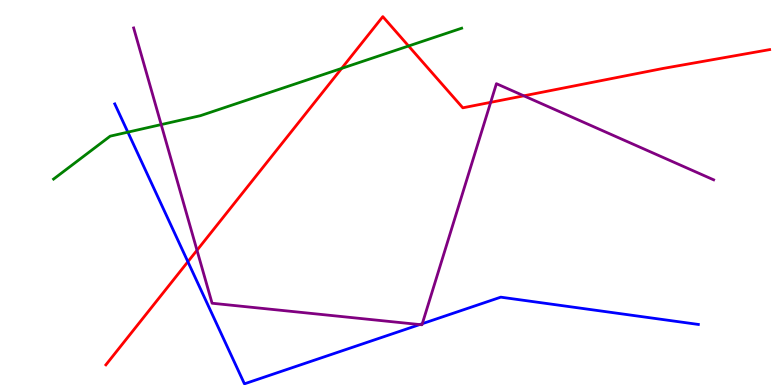[{'lines': ['blue', 'red'], 'intersections': [{'x': 2.42, 'y': 3.2}]}, {'lines': ['green', 'red'], 'intersections': [{'x': 4.41, 'y': 8.22}, {'x': 5.27, 'y': 8.81}]}, {'lines': ['purple', 'red'], 'intersections': [{'x': 2.54, 'y': 3.5}, {'x': 6.33, 'y': 7.34}, {'x': 6.76, 'y': 7.51}]}, {'lines': ['blue', 'green'], 'intersections': [{'x': 1.65, 'y': 6.57}]}, {'lines': ['blue', 'purple'], 'intersections': [{'x': 5.42, 'y': 1.57}, {'x': 5.45, 'y': 1.59}]}, {'lines': ['green', 'purple'], 'intersections': [{'x': 2.08, 'y': 6.76}]}]